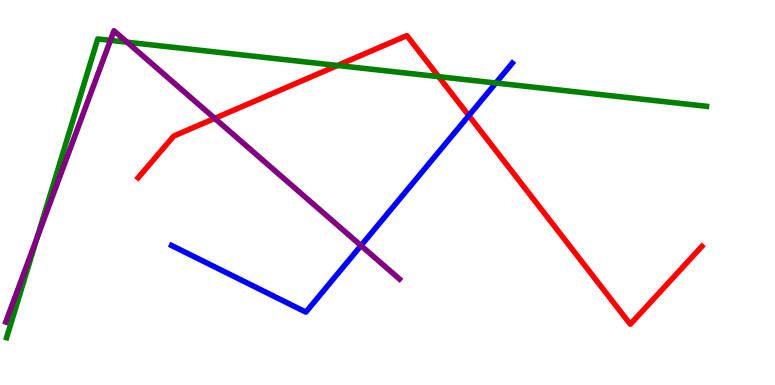[{'lines': ['blue', 'red'], 'intersections': [{'x': 6.05, 'y': 7.0}]}, {'lines': ['green', 'red'], 'intersections': [{'x': 4.36, 'y': 8.3}, {'x': 5.66, 'y': 8.01}]}, {'lines': ['purple', 'red'], 'intersections': [{'x': 2.77, 'y': 6.93}]}, {'lines': ['blue', 'green'], 'intersections': [{'x': 6.4, 'y': 7.84}]}, {'lines': ['blue', 'purple'], 'intersections': [{'x': 4.66, 'y': 3.62}]}, {'lines': ['green', 'purple'], 'intersections': [{'x': 0.479, 'y': 3.82}, {'x': 1.42, 'y': 8.95}, {'x': 1.64, 'y': 8.9}]}]